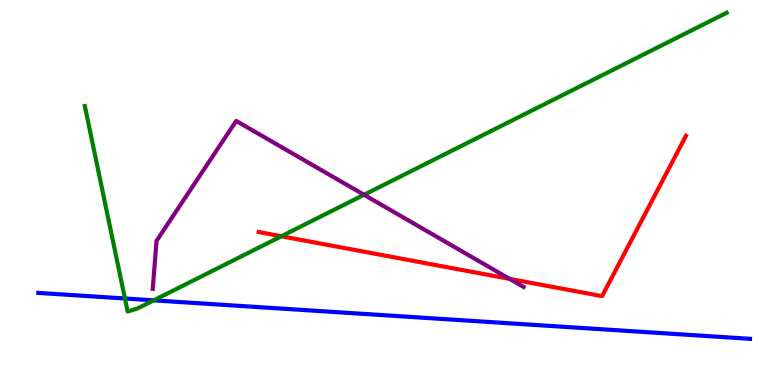[{'lines': ['blue', 'red'], 'intersections': []}, {'lines': ['green', 'red'], 'intersections': [{'x': 3.63, 'y': 3.86}]}, {'lines': ['purple', 'red'], 'intersections': [{'x': 6.58, 'y': 2.76}]}, {'lines': ['blue', 'green'], 'intersections': [{'x': 1.61, 'y': 2.25}, {'x': 1.98, 'y': 2.2}]}, {'lines': ['blue', 'purple'], 'intersections': []}, {'lines': ['green', 'purple'], 'intersections': [{'x': 4.7, 'y': 4.94}]}]